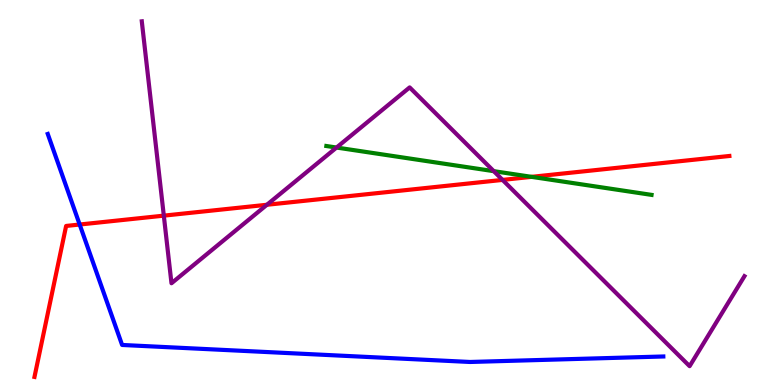[{'lines': ['blue', 'red'], 'intersections': [{'x': 1.03, 'y': 4.17}]}, {'lines': ['green', 'red'], 'intersections': [{'x': 6.86, 'y': 5.41}]}, {'lines': ['purple', 'red'], 'intersections': [{'x': 2.11, 'y': 4.4}, {'x': 3.44, 'y': 4.68}, {'x': 6.48, 'y': 5.33}]}, {'lines': ['blue', 'green'], 'intersections': []}, {'lines': ['blue', 'purple'], 'intersections': []}, {'lines': ['green', 'purple'], 'intersections': [{'x': 4.34, 'y': 6.17}, {'x': 6.37, 'y': 5.55}]}]